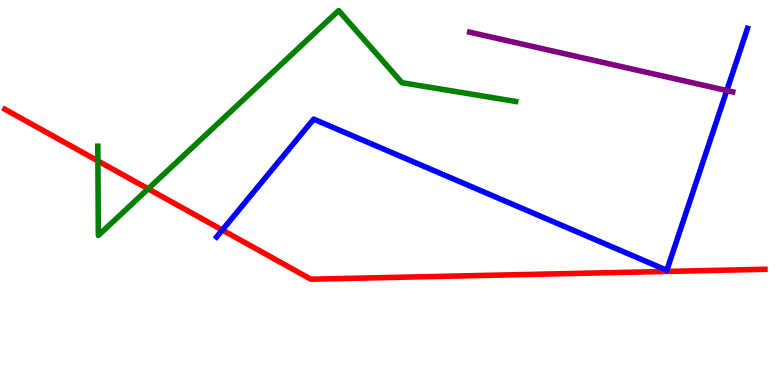[{'lines': ['blue', 'red'], 'intersections': [{'x': 2.87, 'y': 4.03}]}, {'lines': ['green', 'red'], 'intersections': [{'x': 1.26, 'y': 5.82}, {'x': 1.91, 'y': 5.1}]}, {'lines': ['purple', 'red'], 'intersections': []}, {'lines': ['blue', 'green'], 'intersections': []}, {'lines': ['blue', 'purple'], 'intersections': [{'x': 9.38, 'y': 7.65}]}, {'lines': ['green', 'purple'], 'intersections': []}]